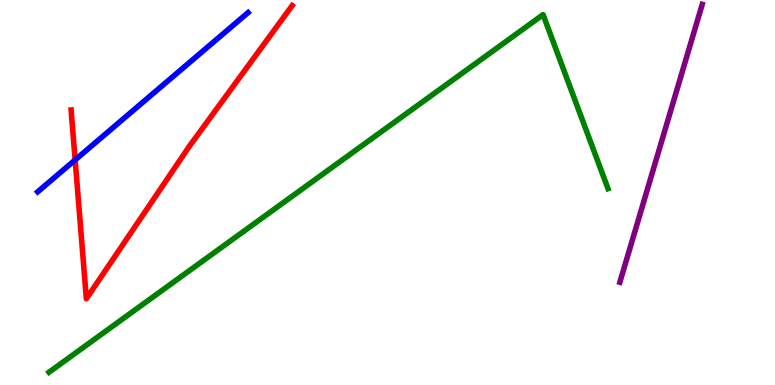[{'lines': ['blue', 'red'], 'intersections': [{'x': 0.97, 'y': 5.85}]}, {'lines': ['green', 'red'], 'intersections': []}, {'lines': ['purple', 'red'], 'intersections': []}, {'lines': ['blue', 'green'], 'intersections': []}, {'lines': ['blue', 'purple'], 'intersections': []}, {'lines': ['green', 'purple'], 'intersections': []}]